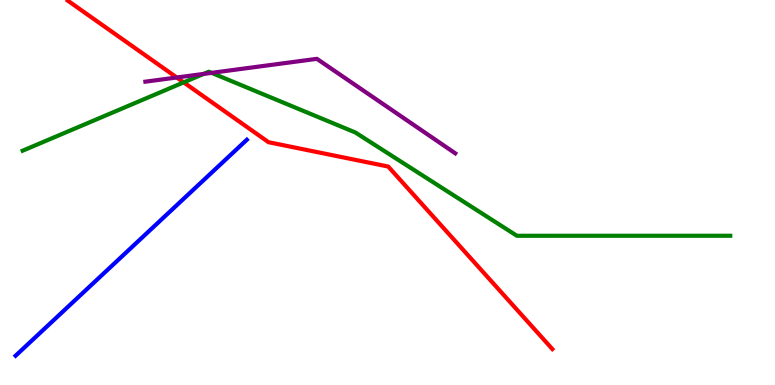[{'lines': ['blue', 'red'], 'intersections': []}, {'lines': ['green', 'red'], 'intersections': [{'x': 2.37, 'y': 7.86}]}, {'lines': ['purple', 'red'], 'intersections': [{'x': 2.28, 'y': 7.99}]}, {'lines': ['blue', 'green'], 'intersections': []}, {'lines': ['blue', 'purple'], 'intersections': []}, {'lines': ['green', 'purple'], 'intersections': [{'x': 2.63, 'y': 8.08}, {'x': 2.73, 'y': 8.11}]}]